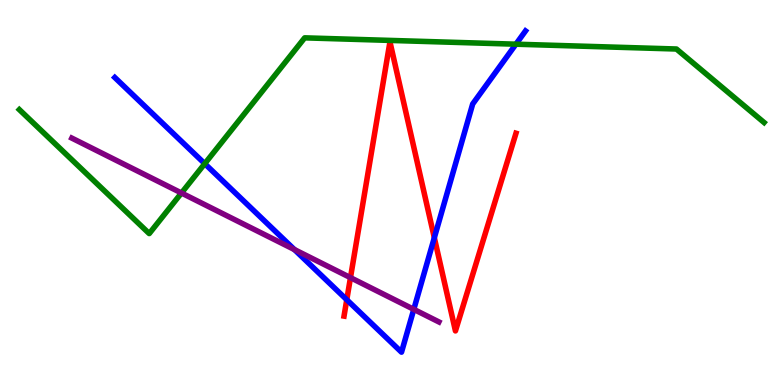[{'lines': ['blue', 'red'], 'intersections': [{'x': 4.47, 'y': 2.21}, {'x': 5.6, 'y': 3.82}]}, {'lines': ['green', 'red'], 'intersections': []}, {'lines': ['purple', 'red'], 'intersections': [{'x': 4.52, 'y': 2.79}]}, {'lines': ['blue', 'green'], 'intersections': [{'x': 2.64, 'y': 5.75}, {'x': 6.66, 'y': 8.85}]}, {'lines': ['blue', 'purple'], 'intersections': [{'x': 3.8, 'y': 3.52}, {'x': 5.34, 'y': 1.96}]}, {'lines': ['green', 'purple'], 'intersections': [{'x': 2.34, 'y': 4.99}]}]